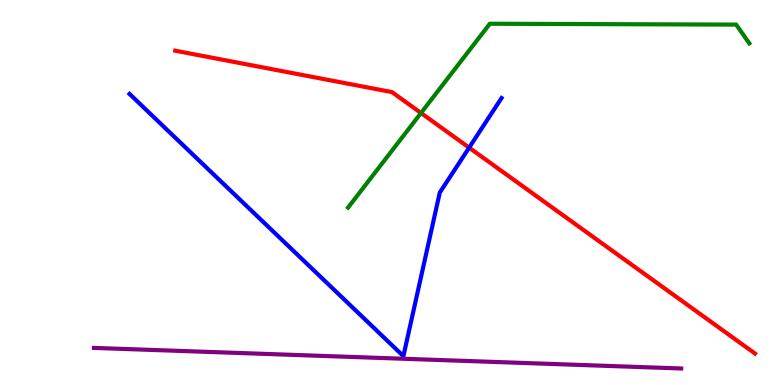[{'lines': ['blue', 'red'], 'intersections': [{'x': 6.05, 'y': 6.16}]}, {'lines': ['green', 'red'], 'intersections': [{'x': 5.43, 'y': 7.06}]}, {'lines': ['purple', 'red'], 'intersections': []}, {'lines': ['blue', 'green'], 'intersections': []}, {'lines': ['blue', 'purple'], 'intersections': []}, {'lines': ['green', 'purple'], 'intersections': []}]